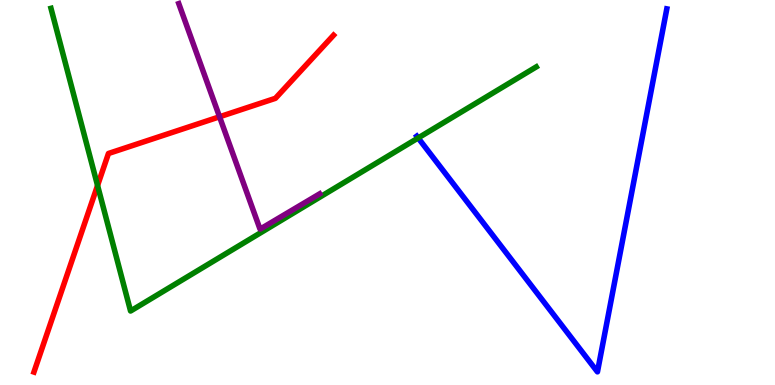[{'lines': ['blue', 'red'], 'intersections': []}, {'lines': ['green', 'red'], 'intersections': [{'x': 1.26, 'y': 5.18}]}, {'lines': ['purple', 'red'], 'intersections': [{'x': 2.83, 'y': 6.97}]}, {'lines': ['blue', 'green'], 'intersections': [{'x': 5.4, 'y': 6.42}]}, {'lines': ['blue', 'purple'], 'intersections': []}, {'lines': ['green', 'purple'], 'intersections': []}]